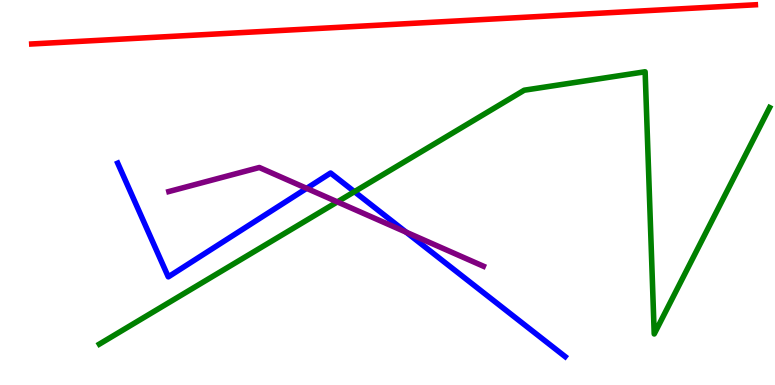[{'lines': ['blue', 'red'], 'intersections': []}, {'lines': ['green', 'red'], 'intersections': []}, {'lines': ['purple', 'red'], 'intersections': []}, {'lines': ['blue', 'green'], 'intersections': [{'x': 4.57, 'y': 5.02}]}, {'lines': ['blue', 'purple'], 'intersections': [{'x': 3.96, 'y': 5.11}, {'x': 5.24, 'y': 3.97}]}, {'lines': ['green', 'purple'], 'intersections': [{'x': 4.35, 'y': 4.76}]}]